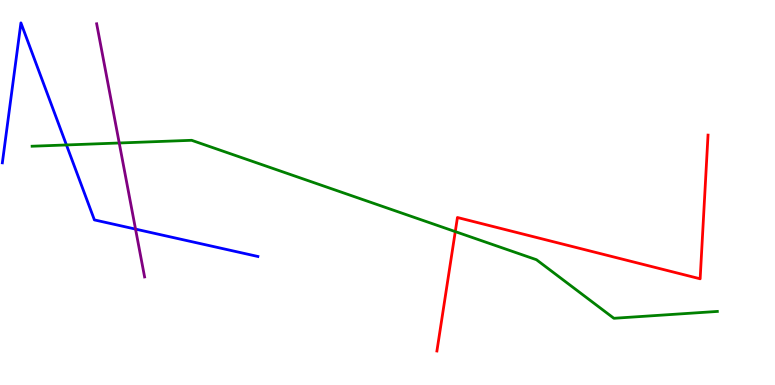[{'lines': ['blue', 'red'], 'intersections': []}, {'lines': ['green', 'red'], 'intersections': [{'x': 5.87, 'y': 3.98}]}, {'lines': ['purple', 'red'], 'intersections': []}, {'lines': ['blue', 'green'], 'intersections': [{'x': 0.857, 'y': 6.23}]}, {'lines': ['blue', 'purple'], 'intersections': [{'x': 1.75, 'y': 4.05}]}, {'lines': ['green', 'purple'], 'intersections': [{'x': 1.54, 'y': 6.29}]}]